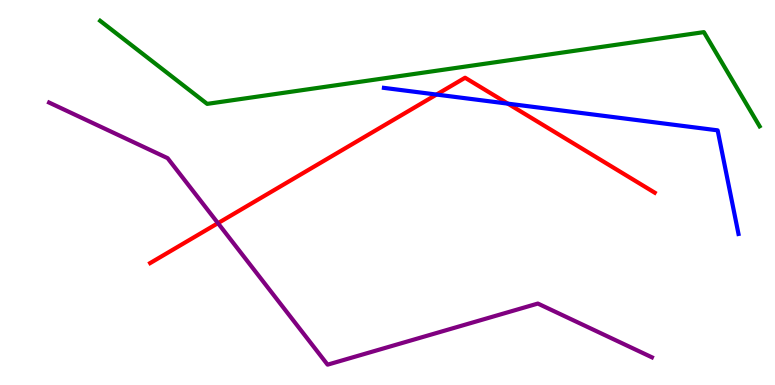[{'lines': ['blue', 'red'], 'intersections': [{'x': 5.63, 'y': 7.54}, {'x': 6.55, 'y': 7.31}]}, {'lines': ['green', 'red'], 'intersections': []}, {'lines': ['purple', 'red'], 'intersections': [{'x': 2.81, 'y': 4.2}]}, {'lines': ['blue', 'green'], 'intersections': []}, {'lines': ['blue', 'purple'], 'intersections': []}, {'lines': ['green', 'purple'], 'intersections': []}]